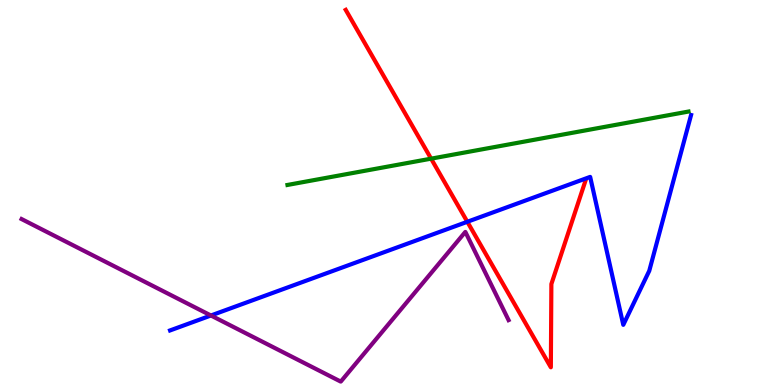[{'lines': ['blue', 'red'], 'intersections': [{'x': 6.03, 'y': 4.24}]}, {'lines': ['green', 'red'], 'intersections': [{'x': 5.56, 'y': 5.88}]}, {'lines': ['purple', 'red'], 'intersections': []}, {'lines': ['blue', 'green'], 'intersections': []}, {'lines': ['blue', 'purple'], 'intersections': [{'x': 2.72, 'y': 1.81}]}, {'lines': ['green', 'purple'], 'intersections': []}]